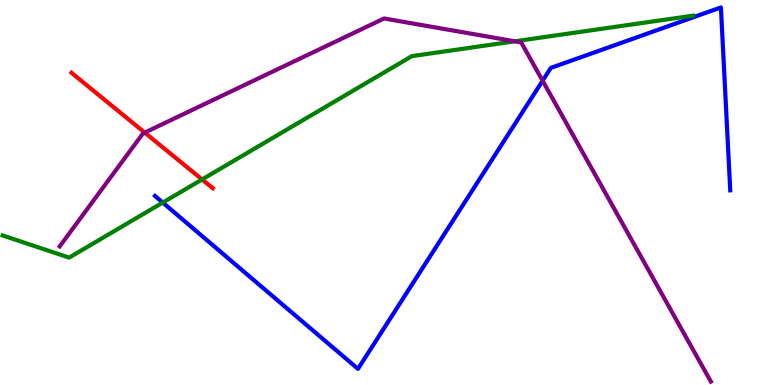[{'lines': ['blue', 'red'], 'intersections': []}, {'lines': ['green', 'red'], 'intersections': [{'x': 2.61, 'y': 5.34}]}, {'lines': ['purple', 'red'], 'intersections': [{'x': 1.87, 'y': 6.56}]}, {'lines': ['blue', 'green'], 'intersections': [{'x': 2.1, 'y': 4.74}]}, {'lines': ['blue', 'purple'], 'intersections': [{'x': 7.0, 'y': 7.9}]}, {'lines': ['green', 'purple'], 'intersections': [{'x': 6.64, 'y': 8.93}]}]